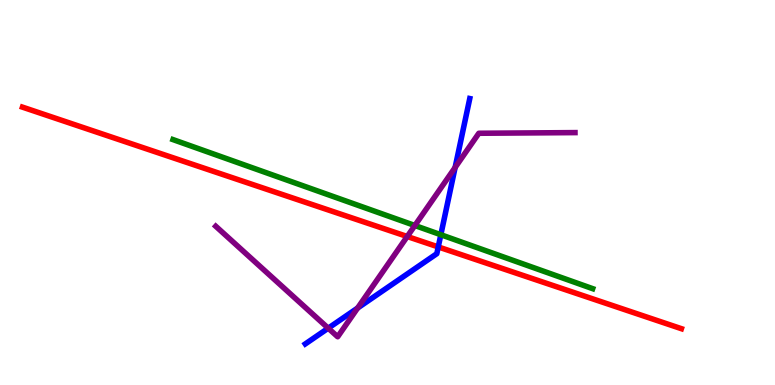[{'lines': ['blue', 'red'], 'intersections': [{'x': 5.65, 'y': 3.59}]}, {'lines': ['green', 'red'], 'intersections': []}, {'lines': ['purple', 'red'], 'intersections': [{'x': 5.25, 'y': 3.86}]}, {'lines': ['blue', 'green'], 'intersections': [{'x': 5.69, 'y': 3.9}]}, {'lines': ['blue', 'purple'], 'intersections': [{'x': 4.24, 'y': 1.48}, {'x': 4.61, 'y': 2.0}, {'x': 5.87, 'y': 5.65}]}, {'lines': ['green', 'purple'], 'intersections': [{'x': 5.35, 'y': 4.14}]}]